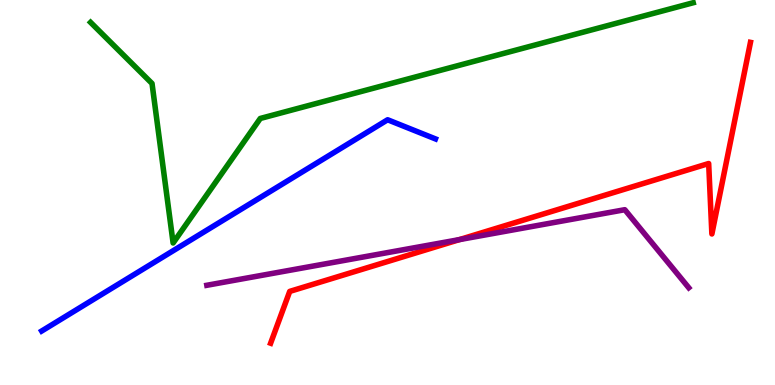[{'lines': ['blue', 'red'], 'intersections': []}, {'lines': ['green', 'red'], 'intersections': []}, {'lines': ['purple', 'red'], 'intersections': [{'x': 5.93, 'y': 3.78}]}, {'lines': ['blue', 'green'], 'intersections': []}, {'lines': ['blue', 'purple'], 'intersections': []}, {'lines': ['green', 'purple'], 'intersections': []}]